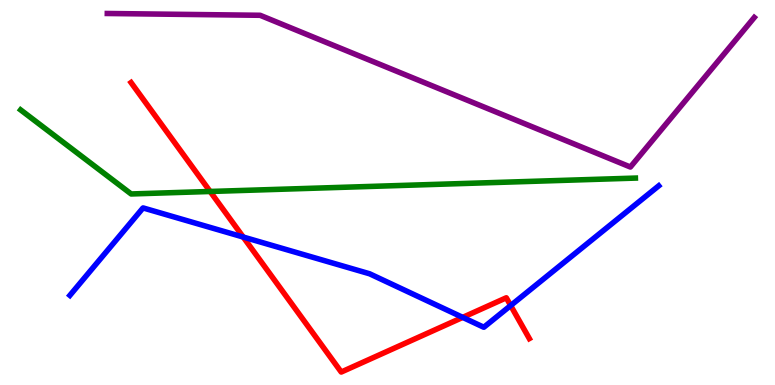[{'lines': ['blue', 'red'], 'intersections': [{'x': 3.14, 'y': 3.84}, {'x': 5.97, 'y': 1.76}, {'x': 6.59, 'y': 2.06}]}, {'lines': ['green', 'red'], 'intersections': [{'x': 2.71, 'y': 5.03}]}, {'lines': ['purple', 'red'], 'intersections': []}, {'lines': ['blue', 'green'], 'intersections': []}, {'lines': ['blue', 'purple'], 'intersections': []}, {'lines': ['green', 'purple'], 'intersections': []}]